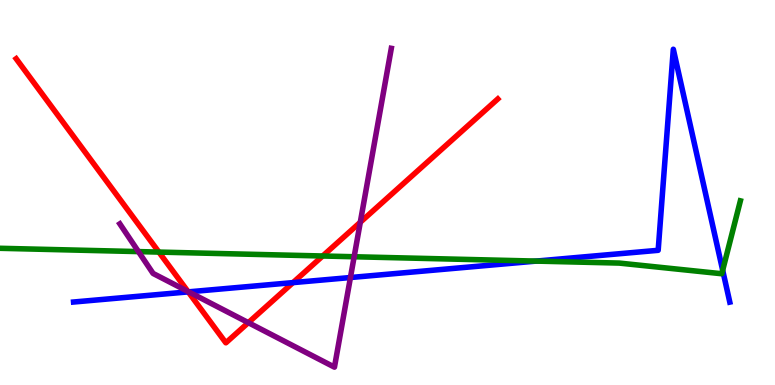[{'lines': ['blue', 'red'], 'intersections': [{'x': 2.43, 'y': 2.42}, {'x': 3.78, 'y': 2.66}]}, {'lines': ['green', 'red'], 'intersections': [{'x': 2.05, 'y': 3.45}, {'x': 4.16, 'y': 3.35}]}, {'lines': ['purple', 'red'], 'intersections': [{'x': 2.42, 'y': 2.43}, {'x': 3.2, 'y': 1.62}, {'x': 4.65, 'y': 4.23}]}, {'lines': ['blue', 'green'], 'intersections': [{'x': 6.92, 'y': 3.22}, {'x': 9.32, 'y': 2.98}]}, {'lines': ['blue', 'purple'], 'intersections': [{'x': 2.43, 'y': 2.42}, {'x': 4.52, 'y': 2.79}]}, {'lines': ['green', 'purple'], 'intersections': [{'x': 1.79, 'y': 3.47}, {'x': 4.57, 'y': 3.33}]}]